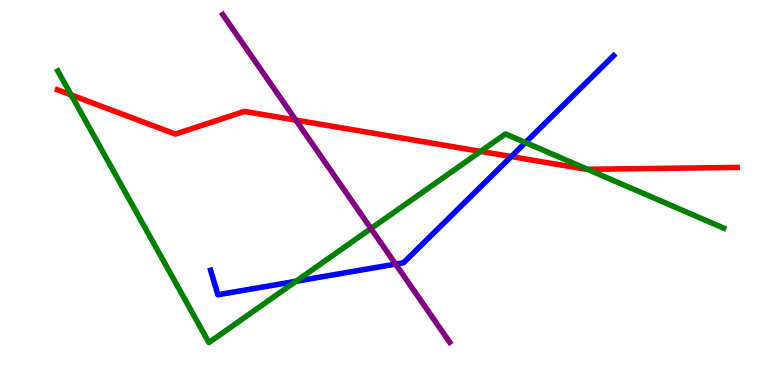[{'lines': ['blue', 'red'], 'intersections': [{'x': 6.6, 'y': 5.93}]}, {'lines': ['green', 'red'], 'intersections': [{'x': 0.918, 'y': 7.53}, {'x': 6.2, 'y': 6.07}, {'x': 7.58, 'y': 5.6}]}, {'lines': ['purple', 'red'], 'intersections': [{'x': 3.82, 'y': 6.88}]}, {'lines': ['blue', 'green'], 'intersections': [{'x': 3.82, 'y': 2.69}, {'x': 6.78, 'y': 6.3}]}, {'lines': ['blue', 'purple'], 'intersections': [{'x': 5.1, 'y': 3.14}]}, {'lines': ['green', 'purple'], 'intersections': [{'x': 4.79, 'y': 4.06}]}]